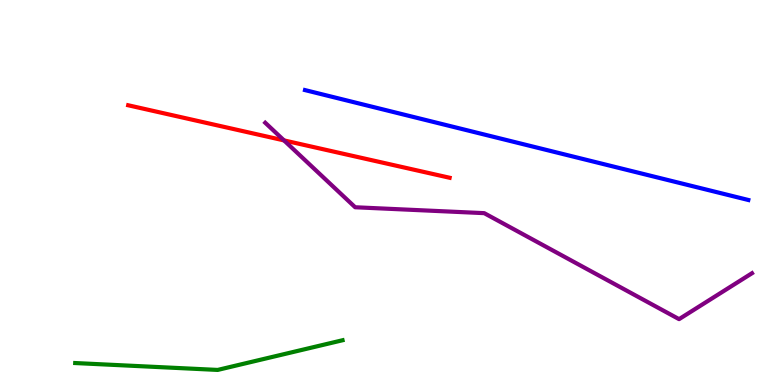[{'lines': ['blue', 'red'], 'intersections': []}, {'lines': ['green', 'red'], 'intersections': []}, {'lines': ['purple', 'red'], 'intersections': [{'x': 3.66, 'y': 6.35}]}, {'lines': ['blue', 'green'], 'intersections': []}, {'lines': ['blue', 'purple'], 'intersections': []}, {'lines': ['green', 'purple'], 'intersections': []}]